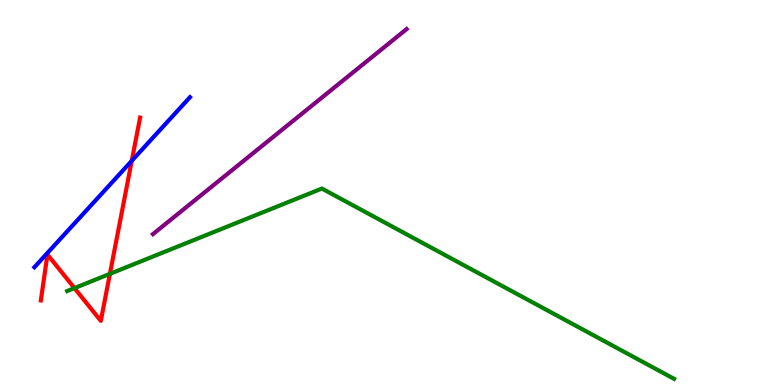[{'lines': ['blue', 'red'], 'intersections': [{'x': 1.7, 'y': 5.82}]}, {'lines': ['green', 'red'], 'intersections': [{'x': 0.961, 'y': 2.52}, {'x': 1.42, 'y': 2.89}]}, {'lines': ['purple', 'red'], 'intersections': []}, {'lines': ['blue', 'green'], 'intersections': []}, {'lines': ['blue', 'purple'], 'intersections': []}, {'lines': ['green', 'purple'], 'intersections': []}]